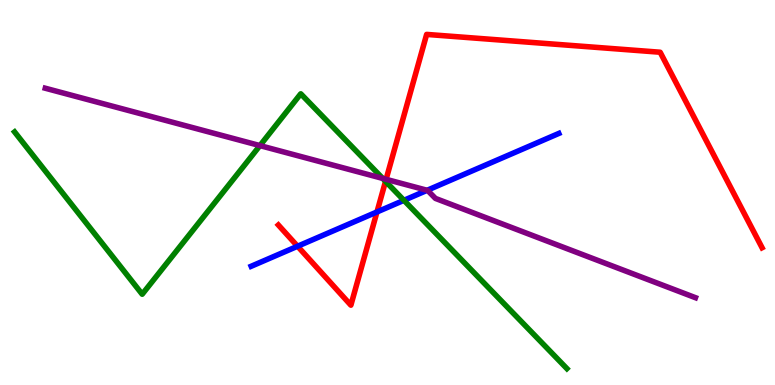[{'lines': ['blue', 'red'], 'intersections': [{'x': 3.84, 'y': 3.6}, {'x': 4.86, 'y': 4.49}]}, {'lines': ['green', 'red'], 'intersections': [{'x': 4.97, 'y': 5.29}]}, {'lines': ['purple', 'red'], 'intersections': [{'x': 4.98, 'y': 5.34}]}, {'lines': ['blue', 'green'], 'intersections': [{'x': 5.21, 'y': 4.8}]}, {'lines': ['blue', 'purple'], 'intersections': [{'x': 5.51, 'y': 5.06}]}, {'lines': ['green', 'purple'], 'intersections': [{'x': 3.35, 'y': 6.22}, {'x': 4.94, 'y': 5.37}]}]